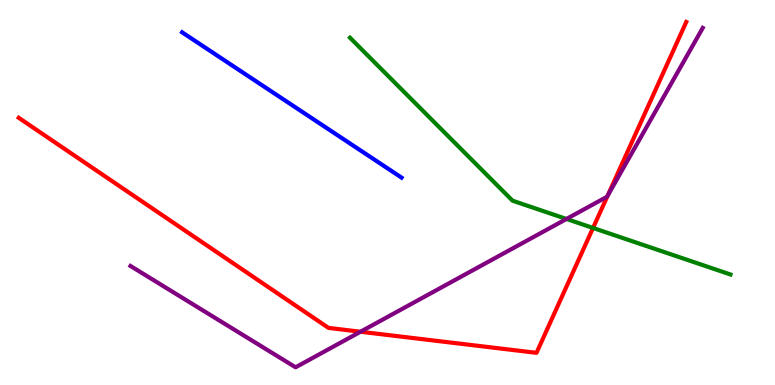[{'lines': ['blue', 'red'], 'intersections': []}, {'lines': ['green', 'red'], 'intersections': [{'x': 7.65, 'y': 4.08}]}, {'lines': ['purple', 'red'], 'intersections': [{'x': 4.65, 'y': 1.38}, {'x': 7.84, 'y': 4.91}]}, {'lines': ['blue', 'green'], 'intersections': []}, {'lines': ['blue', 'purple'], 'intersections': []}, {'lines': ['green', 'purple'], 'intersections': [{'x': 7.31, 'y': 4.31}]}]